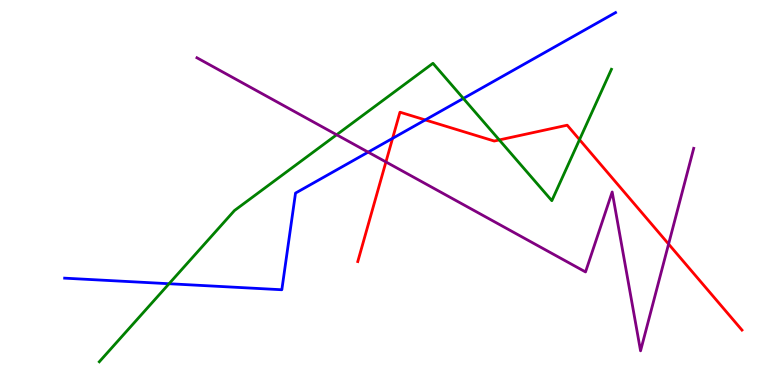[{'lines': ['blue', 'red'], 'intersections': [{'x': 5.07, 'y': 6.41}, {'x': 5.49, 'y': 6.88}]}, {'lines': ['green', 'red'], 'intersections': [{'x': 6.44, 'y': 6.37}, {'x': 7.48, 'y': 6.37}]}, {'lines': ['purple', 'red'], 'intersections': [{'x': 4.98, 'y': 5.79}, {'x': 8.63, 'y': 3.66}]}, {'lines': ['blue', 'green'], 'intersections': [{'x': 2.18, 'y': 2.63}, {'x': 5.98, 'y': 7.44}]}, {'lines': ['blue', 'purple'], 'intersections': [{'x': 4.75, 'y': 6.05}]}, {'lines': ['green', 'purple'], 'intersections': [{'x': 4.34, 'y': 6.5}]}]